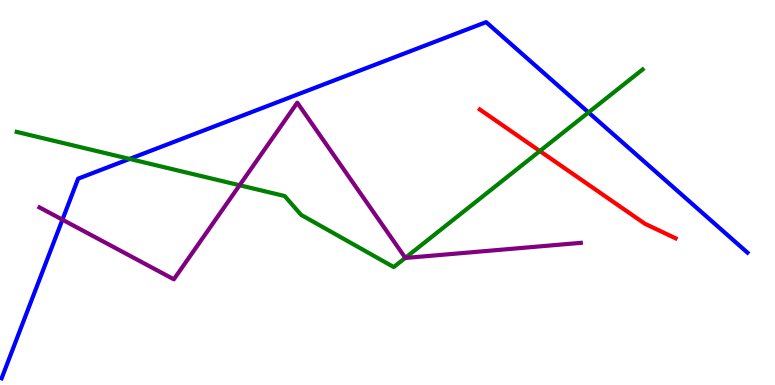[{'lines': ['blue', 'red'], 'intersections': []}, {'lines': ['green', 'red'], 'intersections': [{'x': 6.97, 'y': 6.08}]}, {'lines': ['purple', 'red'], 'intersections': []}, {'lines': ['blue', 'green'], 'intersections': [{'x': 1.67, 'y': 5.87}, {'x': 7.59, 'y': 7.08}]}, {'lines': ['blue', 'purple'], 'intersections': [{'x': 0.806, 'y': 4.29}]}, {'lines': ['green', 'purple'], 'intersections': [{'x': 3.09, 'y': 5.19}, {'x': 5.23, 'y': 3.3}]}]